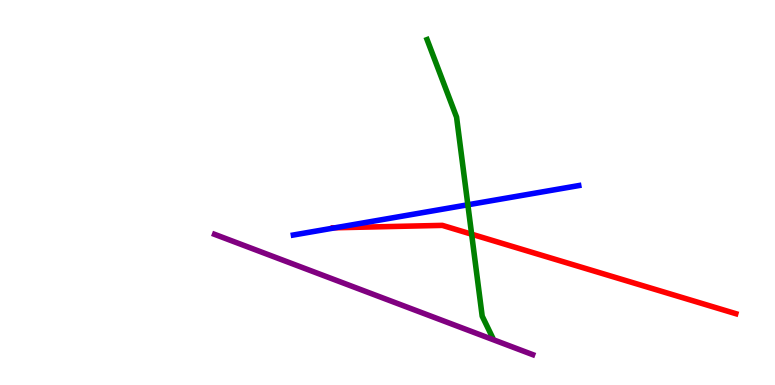[{'lines': ['blue', 'red'], 'intersections': [{'x': 4.33, 'y': 4.08}]}, {'lines': ['green', 'red'], 'intersections': [{'x': 6.09, 'y': 3.92}]}, {'lines': ['purple', 'red'], 'intersections': []}, {'lines': ['blue', 'green'], 'intersections': [{'x': 6.04, 'y': 4.68}]}, {'lines': ['blue', 'purple'], 'intersections': []}, {'lines': ['green', 'purple'], 'intersections': []}]